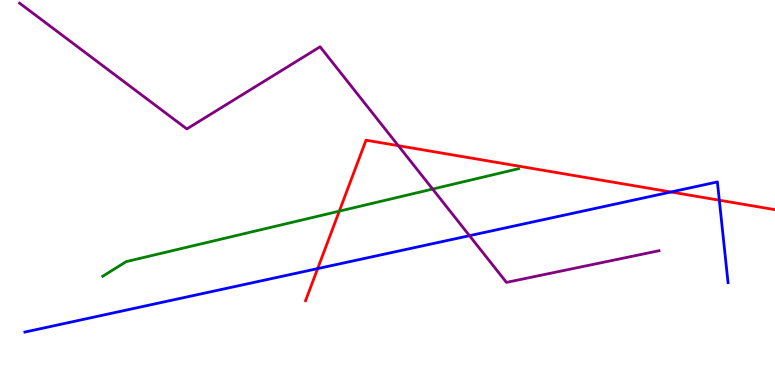[{'lines': ['blue', 'red'], 'intersections': [{'x': 4.1, 'y': 3.02}, {'x': 8.66, 'y': 5.01}, {'x': 9.28, 'y': 4.8}]}, {'lines': ['green', 'red'], 'intersections': [{'x': 4.38, 'y': 4.52}]}, {'lines': ['purple', 'red'], 'intersections': [{'x': 5.14, 'y': 6.22}]}, {'lines': ['blue', 'green'], 'intersections': []}, {'lines': ['blue', 'purple'], 'intersections': [{'x': 6.06, 'y': 3.88}]}, {'lines': ['green', 'purple'], 'intersections': [{'x': 5.58, 'y': 5.09}]}]